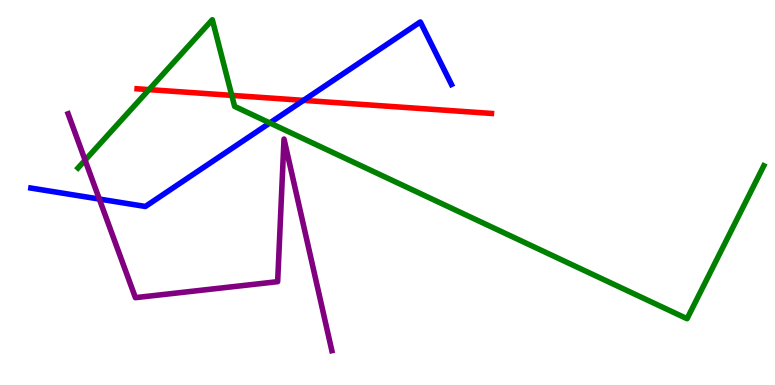[{'lines': ['blue', 'red'], 'intersections': [{'x': 3.92, 'y': 7.39}]}, {'lines': ['green', 'red'], 'intersections': [{'x': 1.92, 'y': 7.67}, {'x': 2.99, 'y': 7.52}]}, {'lines': ['purple', 'red'], 'intersections': []}, {'lines': ['blue', 'green'], 'intersections': [{'x': 3.48, 'y': 6.81}]}, {'lines': ['blue', 'purple'], 'intersections': [{'x': 1.28, 'y': 4.83}]}, {'lines': ['green', 'purple'], 'intersections': [{'x': 1.1, 'y': 5.84}]}]